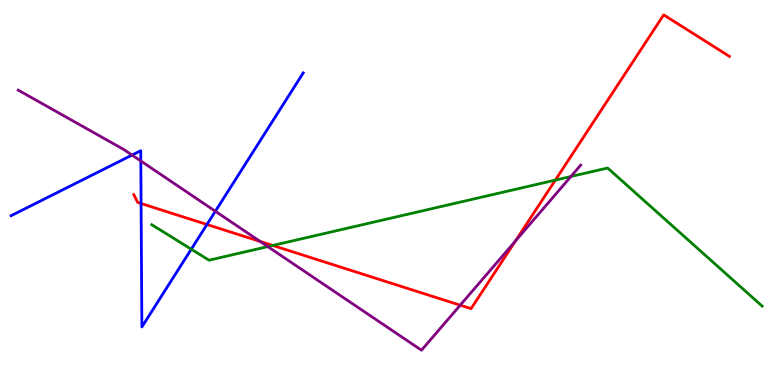[{'lines': ['blue', 'red'], 'intersections': [{'x': 1.82, 'y': 4.71}, {'x': 2.67, 'y': 4.17}]}, {'lines': ['green', 'red'], 'intersections': [{'x': 3.52, 'y': 3.62}, {'x': 7.17, 'y': 5.32}]}, {'lines': ['purple', 'red'], 'intersections': [{'x': 3.36, 'y': 3.73}, {'x': 5.94, 'y': 2.07}, {'x': 6.65, 'y': 3.74}]}, {'lines': ['blue', 'green'], 'intersections': [{'x': 2.47, 'y': 3.53}]}, {'lines': ['blue', 'purple'], 'intersections': [{'x': 1.7, 'y': 5.97}, {'x': 1.82, 'y': 5.82}, {'x': 2.78, 'y': 4.51}]}, {'lines': ['green', 'purple'], 'intersections': [{'x': 3.46, 'y': 3.59}, {'x': 7.37, 'y': 5.42}]}]